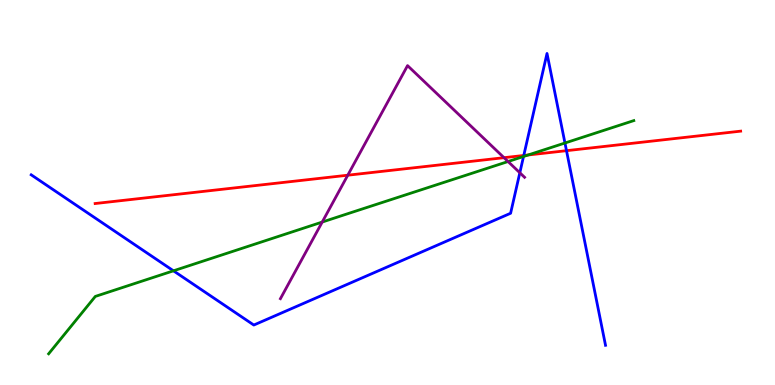[{'lines': ['blue', 'red'], 'intersections': [{'x': 6.76, 'y': 5.96}, {'x': 7.31, 'y': 6.09}]}, {'lines': ['green', 'red'], 'intersections': [{'x': 6.82, 'y': 5.97}]}, {'lines': ['purple', 'red'], 'intersections': [{'x': 4.49, 'y': 5.45}, {'x': 6.5, 'y': 5.9}]}, {'lines': ['blue', 'green'], 'intersections': [{'x': 2.24, 'y': 2.97}, {'x': 6.76, 'y': 5.94}, {'x': 7.29, 'y': 6.29}]}, {'lines': ['blue', 'purple'], 'intersections': [{'x': 6.71, 'y': 5.51}]}, {'lines': ['green', 'purple'], 'intersections': [{'x': 4.16, 'y': 4.23}, {'x': 6.56, 'y': 5.8}]}]